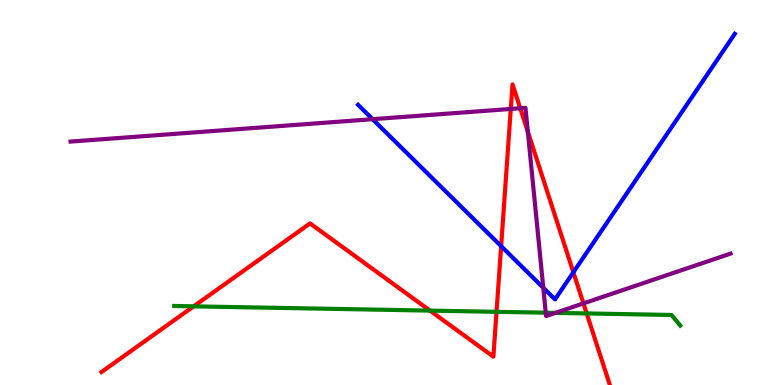[{'lines': ['blue', 'red'], 'intersections': [{'x': 6.47, 'y': 3.61}, {'x': 7.4, 'y': 2.93}]}, {'lines': ['green', 'red'], 'intersections': [{'x': 2.5, 'y': 2.04}, {'x': 5.55, 'y': 1.93}, {'x': 6.41, 'y': 1.9}, {'x': 7.57, 'y': 1.86}]}, {'lines': ['purple', 'red'], 'intersections': [{'x': 6.59, 'y': 7.17}, {'x': 6.71, 'y': 7.19}, {'x': 6.81, 'y': 6.58}, {'x': 7.53, 'y': 2.12}]}, {'lines': ['blue', 'green'], 'intersections': []}, {'lines': ['blue', 'purple'], 'intersections': [{'x': 4.81, 'y': 6.9}, {'x': 7.01, 'y': 2.53}]}, {'lines': ['green', 'purple'], 'intersections': [{'x': 7.04, 'y': 1.88}, {'x': 7.17, 'y': 1.87}]}]